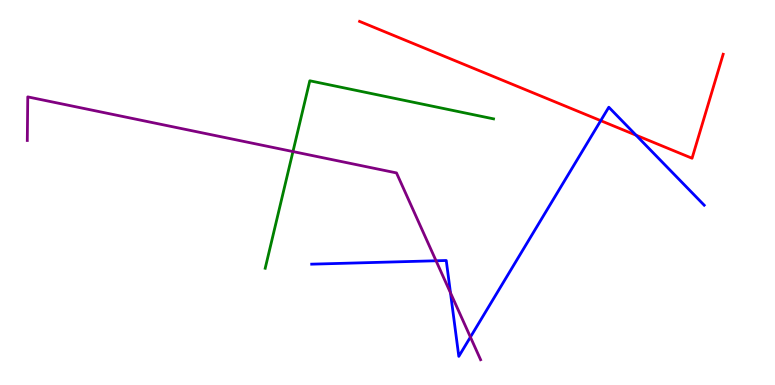[{'lines': ['blue', 'red'], 'intersections': [{'x': 7.75, 'y': 6.87}, {'x': 8.21, 'y': 6.49}]}, {'lines': ['green', 'red'], 'intersections': []}, {'lines': ['purple', 'red'], 'intersections': []}, {'lines': ['blue', 'green'], 'intersections': []}, {'lines': ['blue', 'purple'], 'intersections': [{'x': 5.63, 'y': 3.23}, {'x': 5.81, 'y': 2.39}, {'x': 6.07, 'y': 1.24}]}, {'lines': ['green', 'purple'], 'intersections': [{'x': 3.78, 'y': 6.06}]}]